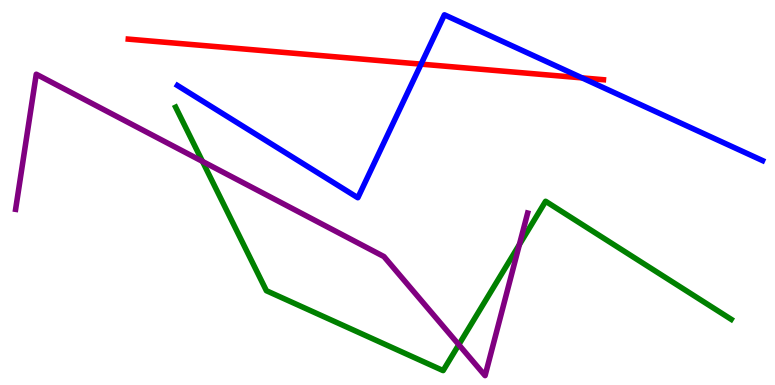[{'lines': ['blue', 'red'], 'intersections': [{'x': 5.43, 'y': 8.33}, {'x': 7.51, 'y': 7.98}]}, {'lines': ['green', 'red'], 'intersections': []}, {'lines': ['purple', 'red'], 'intersections': []}, {'lines': ['blue', 'green'], 'intersections': []}, {'lines': ['blue', 'purple'], 'intersections': []}, {'lines': ['green', 'purple'], 'intersections': [{'x': 2.61, 'y': 5.81}, {'x': 5.92, 'y': 1.05}, {'x': 6.7, 'y': 3.65}]}]